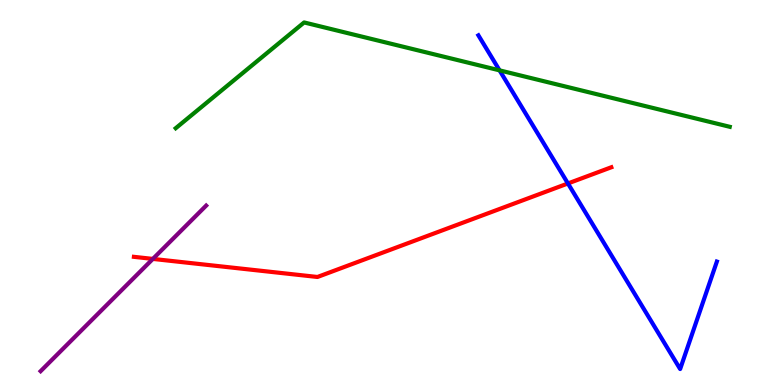[{'lines': ['blue', 'red'], 'intersections': [{'x': 7.33, 'y': 5.23}]}, {'lines': ['green', 'red'], 'intersections': []}, {'lines': ['purple', 'red'], 'intersections': [{'x': 1.97, 'y': 3.28}]}, {'lines': ['blue', 'green'], 'intersections': [{'x': 6.45, 'y': 8.17}]}, {'lines': ['blue', 'purple'], 'intersections': []}, {'lines': ['green', 'purple'], 'intersections': []}]